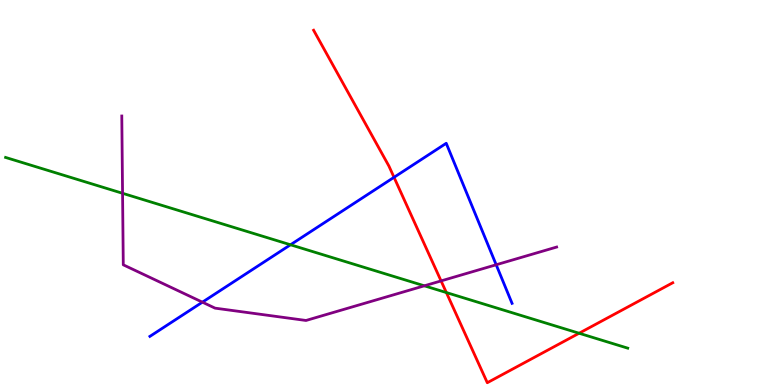[{'lines': ['blue', 'red'], 'intersections': [{'x': 5.08, 'y': 5.39}]}, {'lines': ['green', 'red'], 'intersections': [{'x': 5.76, 'y': 2.4}, {'x': 7.47, 'y': 1.34}]}, {'lines': ['purple', 'red'], 'intersections': [{'x': 5.69, 'y': 2.7}]}, {'lines': ['blue', 'green'], 'intersections': [{'x': 3.75, 'y': 3.64}]}, {'lines': ['blue', 'purple'], 'intersections': [{'x': 2.61, 'y': 2.15}, {'x': 6.4, 'y': 3.12}]}, {'lines': ['green', 'purple'], 'intersections': [{'x': 1.58, 'y': 4.98}, {'x': 5.48, 'y': 2.58}]}]